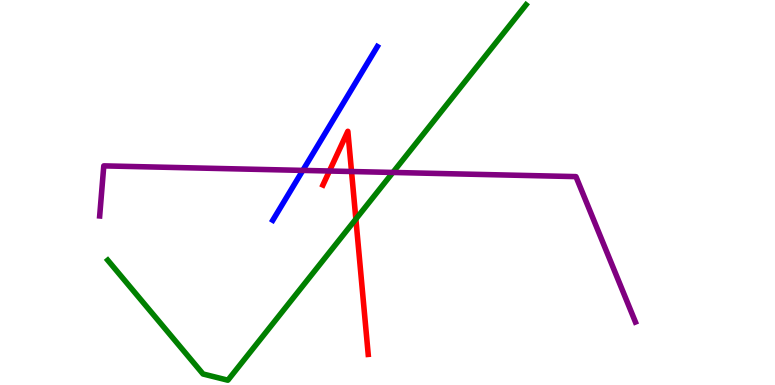[{'lines': ['blue', 'red'], 'intersections': []}, {'lines': ['green', 'red'], 'intersections': [{'x': 4.59, 'y': 4.31}]}, {'lines': ['purple', 'red'], 'intersections': [{'x': 4.25, 'y': 5.56}, {'x': 4.54, 'y': 5.55}]}, {'lines': ['blue', 'green'], 'intersections': []}, {'lines': ['blue', 'purple'], 'intersections': [{'x': 3.91, 'y': 5.57}]}, {'lines': ['green', 'purple'], 'intersections': [{'x': 5.07, 'y': 5.52}]}]